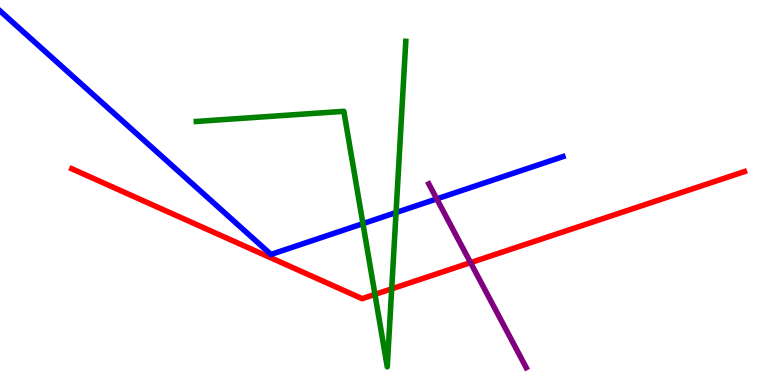[{'lines': ['blue', 'red'], 'intersections': []}, {'lines': ['green', 'red'], 'intersections': [{'x': 4.84, 'y': 2.35}, {'x': 5.05, 'y': 2.5}]}, {'lines': ['purple', 'red'], 'intersections': [{'x': 6.07, 'y': 3.18}]}, {'lines': ['blue', 'green'], 'intersections': [{'x': 4.68, 'y': 4.19}, {'x': 5.11, 'y': 4.48}]}, {'lines': ['blue', 'purple'], 'intersections': [{'x': 5.64, 'y': 4.83}]}, {'lines': ['green', 'purple'], 'intersections': []}]